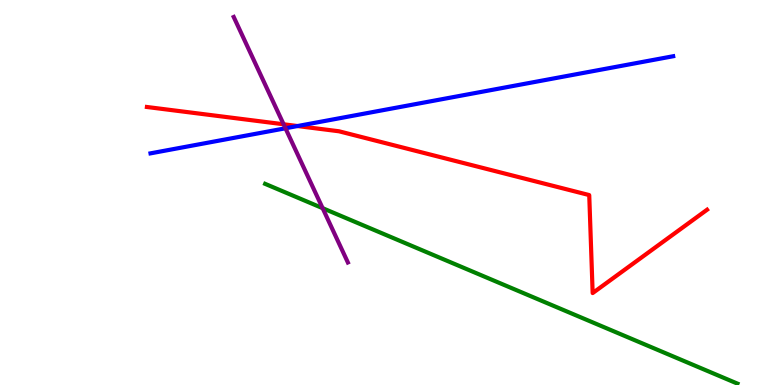[{'lines': ['blue', 'red'], 'intersections': [{'x': 3.84, 'y': 6.73}]}, {'lines': ['green', 'red'], 'intersections': []}, {'lines': ['purple', 'red'], 'intersections': [{'x': 3.66, 'y': 6.77}]}, {'lines': ['blue', 'green'], 'intersections': []}, {'lines': ['blue', 'purple'], 'intersections': [{'x': 3.68, 'y': 6.67}]}, {'lines': ['green', 'purple'], 'intersections': [{'x': 4.16, 'y': 4.59}]}]